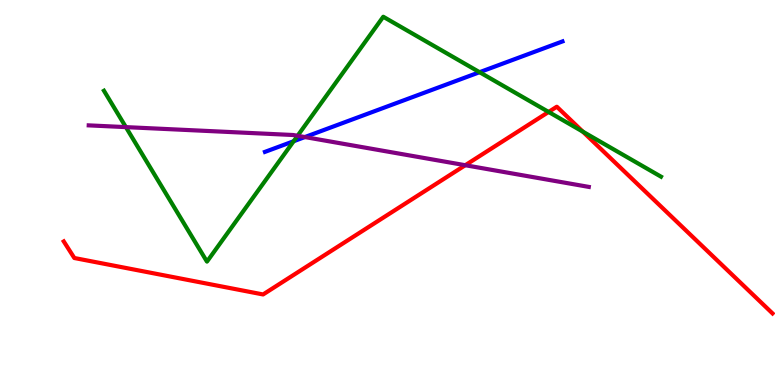[{'lines': ['blue', 'red'], 'intersections': []}, {'lines': ['green', 'red'], 'intersections': [{'x': 7.08, 'y': 7.09}, {'x': 7.52, 'y': 6.58}]}, {'lines': ['purple', 'red'], 'intersections': [{'x': 6.0, 'y': 5.71}]}, {'lines': ['blue', 'green'], 'intersections': [{'x': 3.79, 'y': 6.33}, {'x': 6.19, 'y': 8.12}]}, {'lines': ['blue', 'purple'], 'intersections': [{'x': 3.93, 'y': 6.44}]}, {'lines': ['green', 'purple'], 'intersections': [{'x': 1.62, 'y': 6.7}, {'x': 3.84, 'y': 6.47}]}]